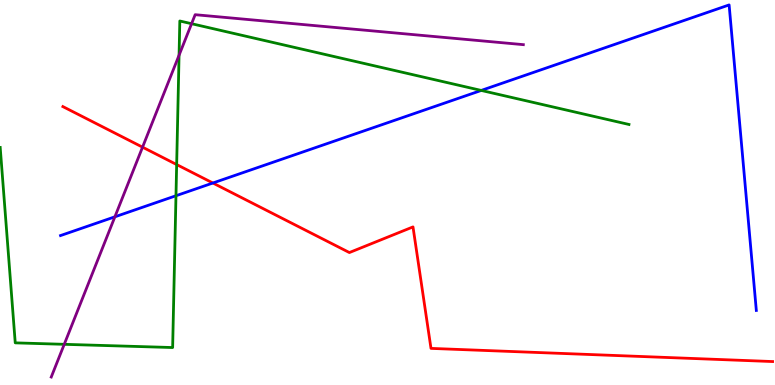[{'lines': ['blue', 'red'], 'intersections': [{'x': 2.75, 'y': 5.25}]}, {'lines': ['green', 'red'], 'intersections': [{'x': 2.28, 'y': 5.73}]}, {'lines': ['purple', 'red'], 'intersections': [{'x': 1.84, 'y': 6.18}]}, {'lines': ['blue', 'green'], 'intersections': [{'x': 2.27, 'y': 4.92}, {'x': 6.21, 'y': 7.65}]}, {'lines': ['blue', 'purple'], 'intersections': [{'x': 1.48, 'y': 4.37}]}, {'lines': ['green', 'purple'], 'intersections': [{'x': 0.829, 'y': 1.06}, {'x': 2.31, 'y': 8.57}, {'x': 2.47, 'y': 9.38}]}]